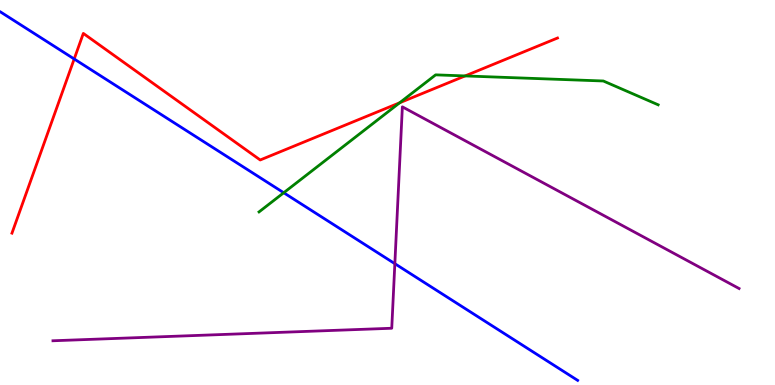[{'lines': ['blue', 'red'], 'intersections': [{'x': 0.957, 'y': 8.47}]}, {'lines': ['green', 'red'], 'intersections': [{'x': 5.16, 'y': 7.33}, {'x': 6.0, 'y': 8.03}]}, {'lines': ['purple', 'red'], 'intersections': []}, {'lines': ['blue', 'green'], 'intersections': [{'x': 3.66, 'y': 4.99}]}, {'lines': ['blue', 'purple'], 'intersections': [{'x': 5.09, 'y': 3.15}]}, {'lines': ['green', 'purple'], 'intersections': []}]